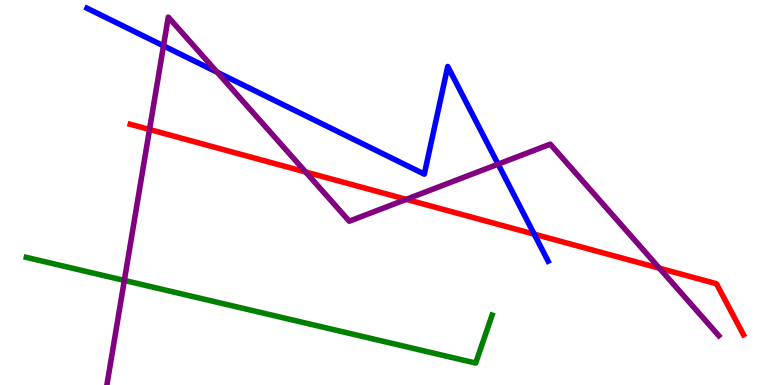[{'lines': ['blue', 'red'], 'intersections': [{'x': 6.89, 'y': 3.92}]}, {'lines': ['green', 'red'], 'intersections': []}, {'lines': ['purple', 'red'], 'intersections': [{'x': 1.93, 'y': 6.64}, {'x': 3.94, 'y': 5.53}, {'x': 5.24, 'y': 4.82}, {'x': 8.51, 'y': 3.03}]}, {'lines': ['blue', 'green'], 'intersections': []}, {'lines': ['blue', 'purple'], 'intersections': [{'x': 2.11, 'y': 8.81}, {'x': 2.8, 'y': 8.12}, {'x': 6.43, 'y': 5.74}]}, {'lines': ['green', 'purple'], 'intersections': [{'x': 1.6, 'y': 2.72}]}]